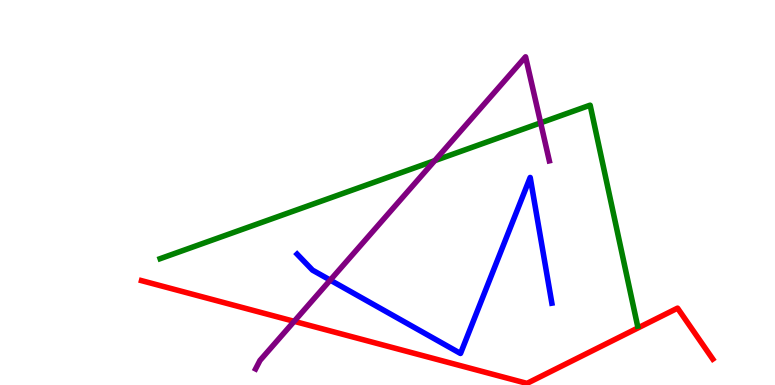[{'lines': ['blue', 'red'], 'intersections': []}, {'lines': ['green', 'red'], 'intersections': []}, {'lines': ['purple', 'red'], 'intersections': [{'x': 3.8, 'y': 1.65}]}, {'lines': ['blue', 'green'], 'intersections': []}, {'lines': ['blue', 'purple'], 'intersections': [{'x': 4.26, 'y': 2.72}]}, {'lines': ['green', 'purple'], 'intersections': [{'x': 5.61, 'y': 5.83}, {'x': 6.98, 'y': 6.81}]}]